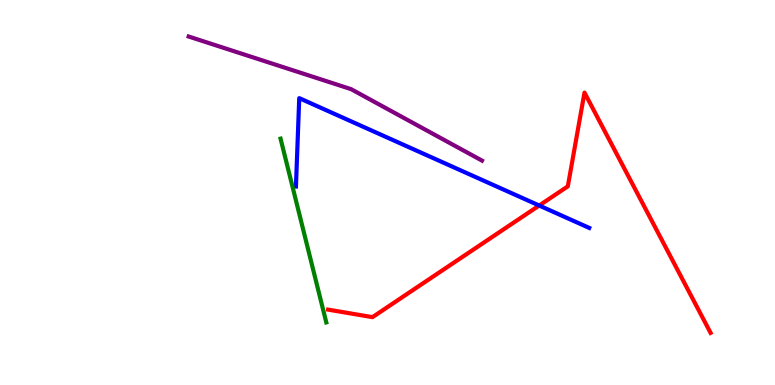[{'lines': ['blue', 'red'], 'intersections': [{'x': 6.96, 'y': 4.66}]}, {'lines': ['green', 'red'], 'intersections': []}, {'lines': ['purple', 'red'], 'intersections': []}, {'lines': ['blue', 'green'], 'intersections': []}, {'lines': ['blue', 'purple'], 'intersections': []}, {'lines': ['green', 'purple'], 'intersections': []}]